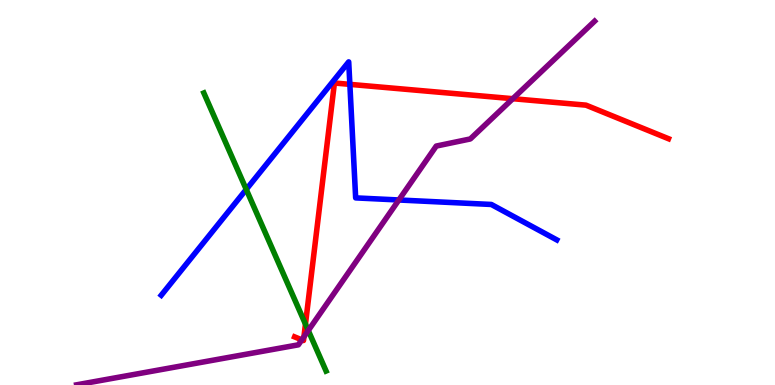[{'lines': ['blue', 'red'], 'intersections': [{'x': 4.51, 'y': 7.81}]}, {'lines': ['green', 'red'], 'intersections': [{'x': 3.94, 'y': 1.58}]}, {'lines': ['purple', 'red'], 'intersections': [{'x': 3.89, 'y': 1.17}, {'x': 3.92, 'y': 1.25}, {'x': 6.62, 'y': 7.44}]}, {'lines': ['blue', 'green'], 'intersections': [{'x': 3.18, 'y': 5.08}]}, {'lines': ['blue', 'purple'], 'intersections': [{'x': 5.15, 'y': 4.81}]}, {'lines': ['green', 'purple'], 'intersections': [{'x': 3.98, 'y': 1.41}]}]